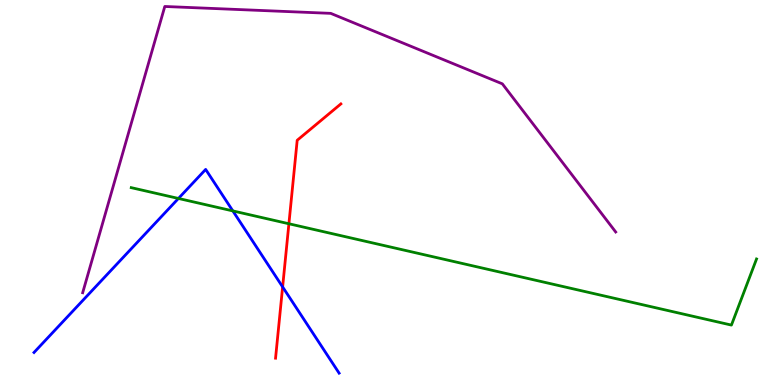[{'lines': ['blue', 'red'], 'intersections': [{'x': 3.65, 'y': 2.55}]}, {'lines': ['green', 'red'], 'intersections': [{'x': 3.73, 'y': 4.19}]}, {'lines': ['purple', 'red'], 'intersections': []}, {'lines': ['blue', 'green'], 'intersections': [{'x': 2.3, 'y': 4.85}, {'x': 3.0, 'y': 4.52}]}, {'lines': ['blue', 'purple'], 'intersections': []}, {'lines': ['green', 'purple'], 'intersections': []}]